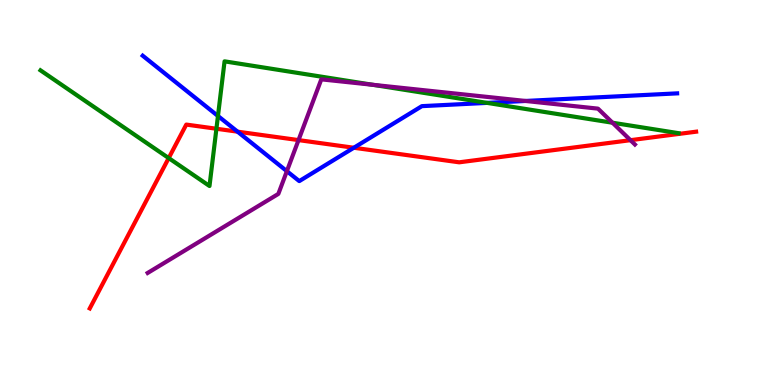[{'lines': ['blue', 'red'], 'intersections': [{'x': 3.07, 'y': 6.58}, {'x': 4.57, 'y': 6.16}]}, {'lines': ['green', 'red'], 'intersections': [{'x': 2.18, 'y': 5.89}, {'x': 2.79, 'y': 6.66}]}, {'lines': ['purple', 'red'], 'intersections': [{'x': 3.85, 'y': 6.36}, {'x': 8.14, 'y': 6.36}]}, {'lines': ['blue', 'green'], 'intersections': [{'x': 2.81, 'y': 6.99}, {'x': 6.28, 'y': 7.33}]}, {'lines': ['blue', 'purple'], 'intersections': [{'x': 3.7, 'y': 5.55}, {'x': 6.78, 'y': 7.38}]}, {'lines': ['green', 'purple'], 'intersections': [{'x': 4.81, 'y': 7.8}, {'x': 7.9, 'y': 6.81}]}]